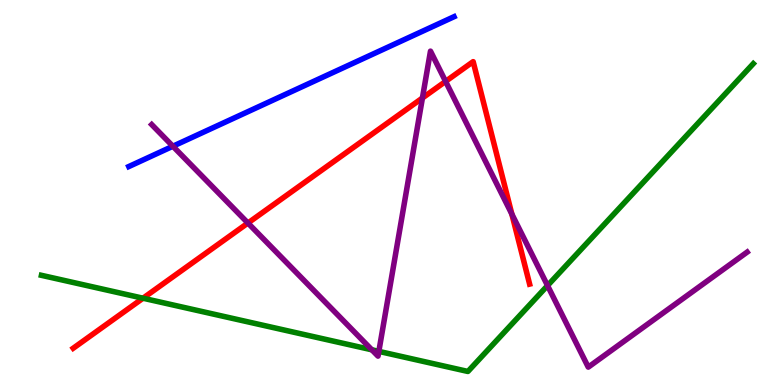[{'lines': ['blue', 'red'], 'intersections': []}, {'lines': ['green', 'red'], 'intersections': [{'x': 1.85, 'y': 2.25}]}, {'lines': ['purple', 'red'], 'intersections': [{'x': 3.2, 'y': 4.21}, {'x': 5.45, 'y': 7.45}, {'x': 5.75, 'y': 7.89}, {'x': 6.6, 'y': 4.44}]}, {'lines': ['blue', 'green'], 'intersections': []}, {'lines': ['blue', 'purple'], 'intersections': [{'x': 2.23, 'y': 6.2}]}, {'lines': ['green', 'purple'], 'intersections': [{'x': 4.8, 'y': 0.914}, {'x': 4.89, 'y': 0.873}, {'x': 7.07, 'y': 2.58}]}]